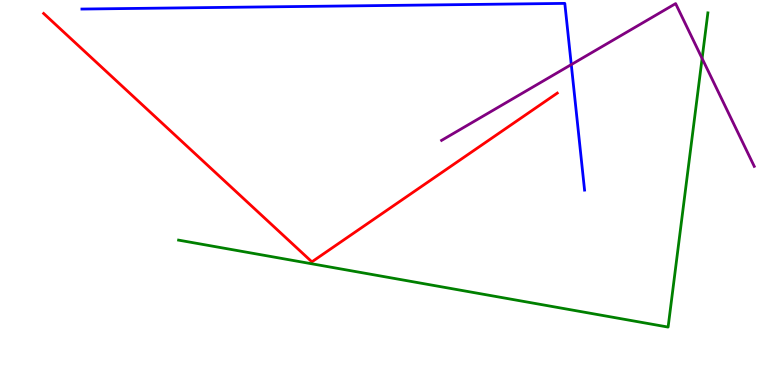[{'lines': ['blue', 'red'], 'intersections': []}, {'lines': ['green', 'red'], 'intersections': []}, {'lines': ['purple', 'red'], 'intersections': []}, {'lines': ['blue', 'green'], 'intersections': []}, {'lines': ['blue', 'purple'], 'intersections': [{'x': 7.37, 'y': 8.32}]}, {'lines': ['green', 'purple'], 'intersections': [{'x': 9.06, 'y': 8.48}]}]